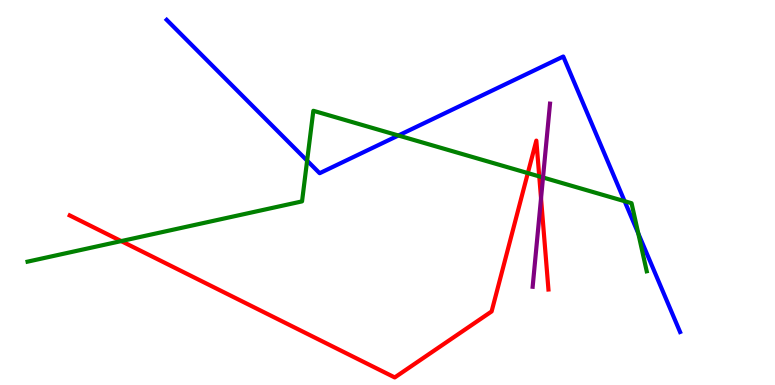[{'lines': ['blue', 'red'], 'intersections': []}, {'lines': ['green', 'red'], 'intersections': [{'x': 1.56, 'y': 3.74}, {'x': 6.81, 'y': 5.5}, {'x': 6.96, 'y': 5.42}]}, {'lines': ['purple', 'red'], 'intersections': [{'x': 6.98, 'y': 4.85}]}, {'lines': ['blue', 'green'], 'intersections': [{'x': 3.96, 'y': 5.83}, {'x': 5.14, 'y': 6.48}, {'x': 8.06, 'y': 4.77}, {'x': 8.24, 'y': 3.94}]}, {'lines': ['blue', 'purple'], 'intersections': []}, {'lines': ['green', 'purple'], 'intersections': [{'x': 7.01, 'y': 5.39}]}]